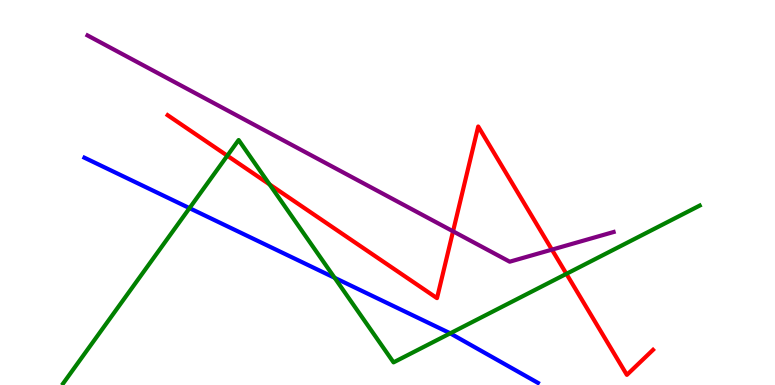[{'lines': ['blue', 'red'], 'intersections': []}, {'lines': ['green', 'red'], 'intersections': [{'x': 2.93, 'y': 5.96}, {'x': 3.48, 'y': 5.21}, {'x': 7.31, 'y': 2.89}]}, {'lines': ['purple', 'red'], 'intersections': [{'x': 5.85, 'y': 3.99}, {'x': 7.12, 'y': 3.52}]}, {'lines': ['blue', 'green'], 'intersections': [{'x': 2.45, 'y': 4.59}, {'x': 4.32, 'y': 2.78}, {'x': 5.81, 'y': 1.34}]}, {'lines': ['blue', 'purple'], 'intersections': []}, {'lines': ['green', 'purple'], 'intersections': []}]